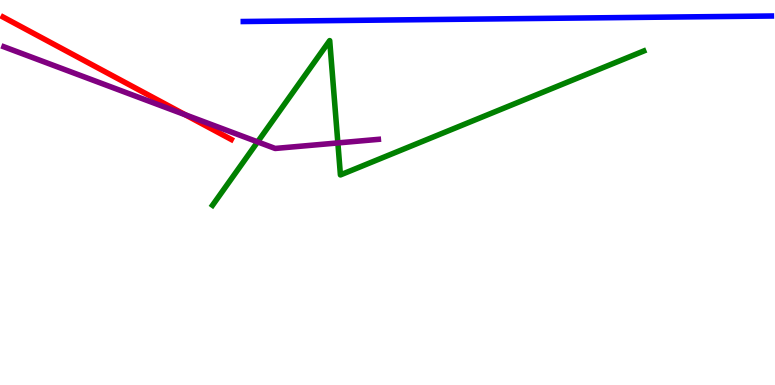[{'lines': ['blue', 'red'], 'intersections': []}, {'lines': ['green', 'red'], 'intersections': []}, {'lines': ['purple', 'red'], 'intersections': [{'x': 2.39, 'y': 7.02}]}, {'lines': ['blue', 'green'], 'intersections': []}, {'lines': ['blue', 'purple'], 'intersections': []}, {'lines': ['green', 'purple'], 'intersections': [{'x': 3.32, 'y': 6.31}, {'x': 4.36, 'y': 6.29}]}]